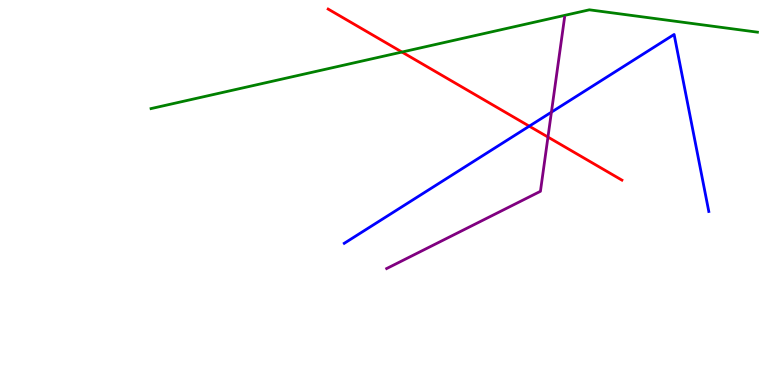[{'lines': ['blue', 'red'], 'intersections': [{'x': 6.83, 'y': 6.72}]}, {'lines': ['green', 'red'], 'intersections': [{'x': 5.19, 'y': 8.65}]}, {'lines': ['purple', 'red'], 'intersections': [{'x': 7.07, 'y': 6.44}]}, {'lines': ['blue', 'green'], 'intersections': []}, {'lines': ['blue', 'purple'], 'intersections': [{'x': 7.12, 'y': 7.09}]}, {'lines': ['green', 'purple'], 'intersections': []}]